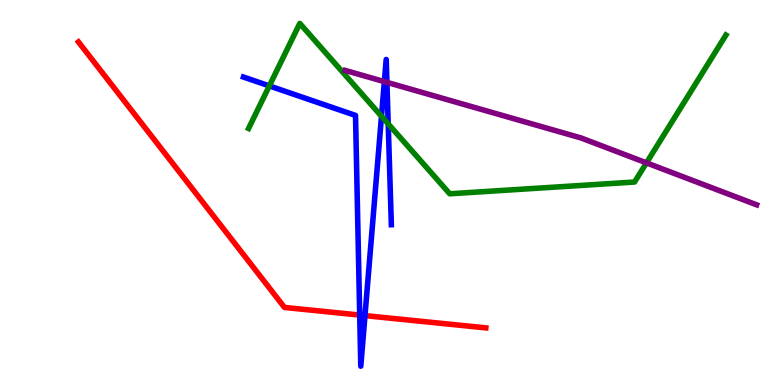[{'lines': ['blue', 'red'], 'intersections': [{'x': 4.64, 'y': 1.82}, {'x': 4.71, 'y': 1.8}]}, {'lines': ['green', 'red'], 'intersections': []}, {'lines': ['purple', 'red'], 'intersections': []}, {'lines': ['blue', 'green'], 'intersections': [{'x': 3.48, 'y': 7.77}, {'x': 4.92, 'y': 6.98}, {'x': 5.01, 'y': 6.78}]}, {'lines': ['blue', 'purple'], 'intersections': [{'x': 4.96, 'y': 7.88}, {'x': 4.99, 'y': 7.86}]}, {'lines': ['green', 'purple'], 'intersections': [{'x': 8.34, 'y': 5.77}]}]